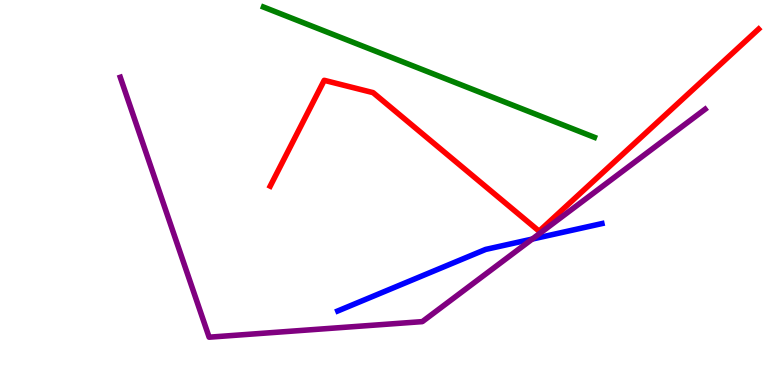[{'lines': ['blue', 'red'], 'intersections': []}, {'lines': ['green', 'red'], 'intersections': []}, {'lines': ['purple', 'red'], 'intersections': []}, {'lines': ['blue', 'green'], 'intersections': []}, {'lines': ['blue', 'purple'], 'intersections': [{'x': 6.87, 'y': 3.79}]}, {'lines': ['green', 'purple'], 'intersections': []}]